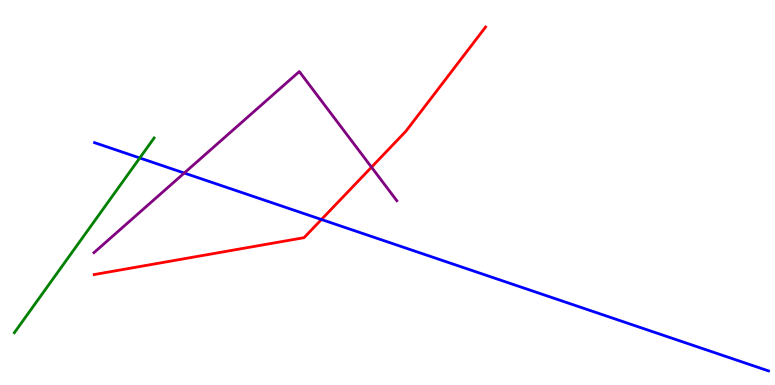[{'lines': ['blue', 'red'], 'intersections': [{'x': 4.15, 'y': 4.3}]}, {'lines': ['green', 'red'], 'intersections': []}, {'lines': ['purple', 'red'], 'intersections': [{'x': 4.79, 'y': 5.66}]}, {'lines': ['blue', 'green'], 'intersections': [{'x': 1.8, 'y': 5.9}]}, {'lines': ['blue', 'purple'], 'intersections': [{'x': 2.38, 'y': 5.51}]}, {'lines': ['green', 'purple'], 'intersections': []}]